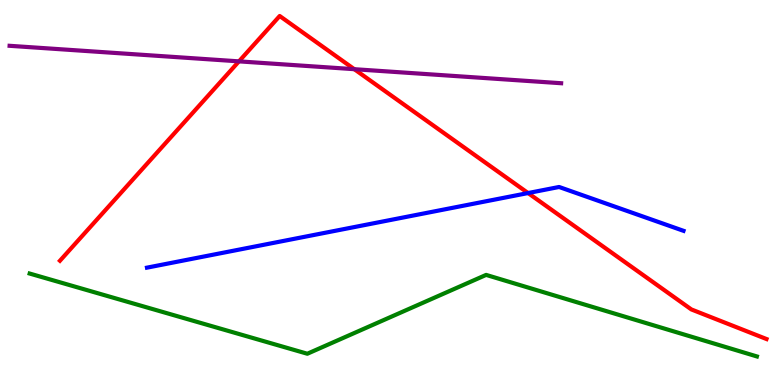[{'lines': ['blue', 'red'], 'intersections': [{'x': 6.81, 'y': 4.99}]}, {'lines': ['green', 'red'], 'intersections': []}, {'lines': ['purple', 'red'], 'intersections': [{'x': 3.08, 'y': 8.41}, {'x': 4.57, 'y': 8.2}]}, {'lines': ['blue', 'green'], 'intersections': []}, {'lines': ['blue', 'purple'], 'intersections': []}, {'lines': ['green', 'purple'], 'intersections': []}]